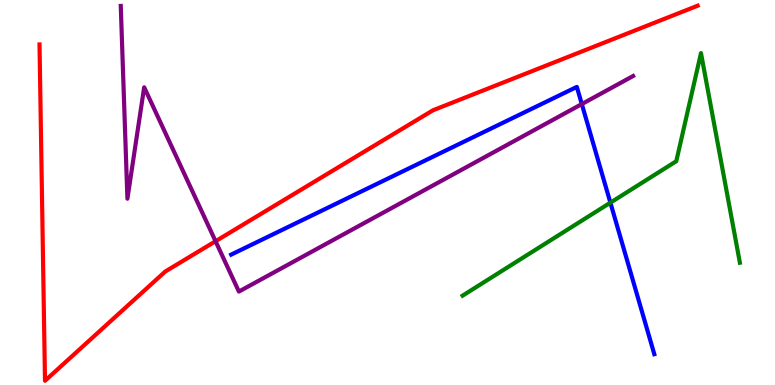[{'lines': ['blue', 'red'], 'intersections': []}, {'lines': ['green', 'red'], 'intersections': []}, {'lines': ['purple', 'red'], 'intersections': [{'x': 2.78, 'y': 3.73}]}, {'lines': ['blue', 'green'], 'intersections': [{'x': 7.88, 'y': 4.74}]}, {'lines': ['blue', 'purple'], 'intersections': [{'x': 7.51, 'y': 7.3}]}, {'lines': ['green', 'purple'], 'intersections': []}]